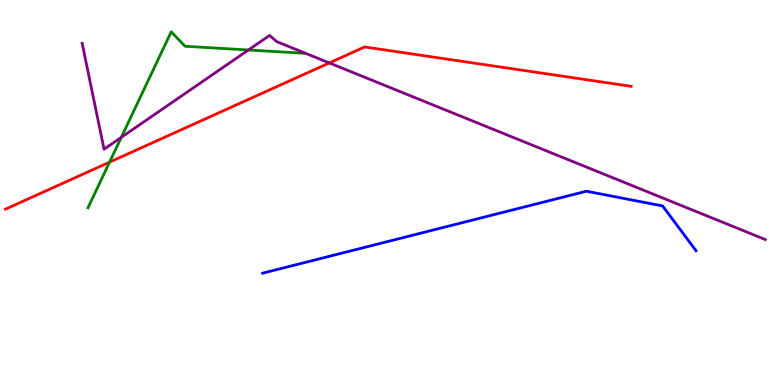[{'lines': ['blue', 'red'], 'intersections': []}, {'lines': ['green', 'red'], 'intersections': [{'x': 1.41, 'y': 5.79}]}, {'lines': ['purple', 'red'], 'intersections': [{'x': 4.25, 'y': 8.37}]}, {'lines': ['blue', 'green'], 'intersections': []}, {'lines': ['blue', 'purple'], 'intersections': []}, {'lines': ['green', 'purple'], 'intersections': [{'x': 1.57, 'y': 6.43}, {'x': 3.21, 'y': 8.7}]}]